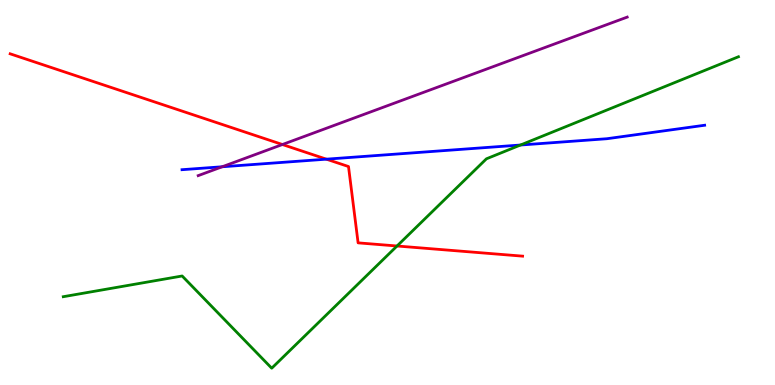[{'lines': ['blue', 'red'], 'intersections': [{'x': 4.21, 'y': 5.87}]}, {'lines': ['green', 'red'], 'intersections': [{'x': 5.12, 'y': 3.61}]}, {'lines': ['purple', 'red'], 'intersections': [{'x': 3.64, 'y': 6.25}]}, {'lines': ['blue', 'green'], 'intersections': [{'x': 6.72, 'y': 6.23}]}, {'lines': ['blue', 'purple'], 'intersections': [{'x': 2.87, 'y': 5.67}]}, {'lines': ['green', 'purple'], 'intersections': []}]